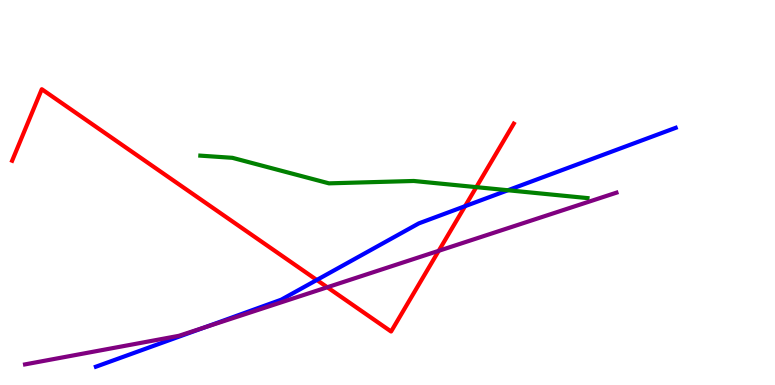[{'lines': ['blue', 'red'], 'intersections': [{'x': 4.09, 'y': 2.73}, {'x': 6.0, 'y': 4.64}]}, {'lines': ['green', 'red'], 'intersections': [{'x': 6.15, 'y': 5.14}]}, {'lines': ['purple', 'red'], 'intersections': [{'x': 4.22, 'y': 2.54}, {'x': 5.66, 'y': 3.49}]}, {'lines': ['blue', 'green'], 'intersections': [{'x': 6.55, 'y': 5.06}]}, {'lines': ['blue', 'purple'], 'intersections': [{'x': 2.64, 'y': 1.5}]}, {'lines': ['green', 'purple'], 'intersections': []}]